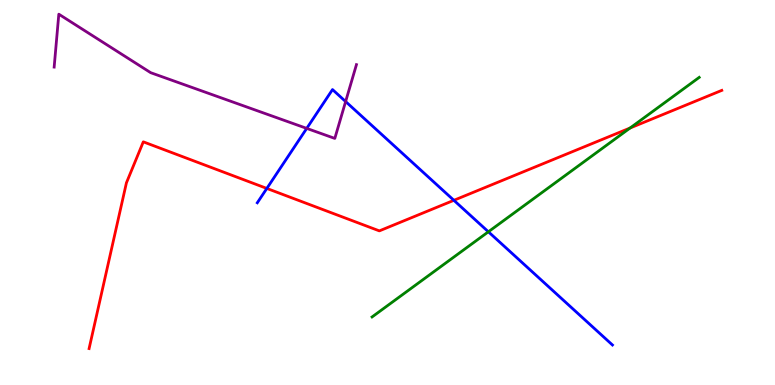[{'lines': ['blue', 'red'], 'intersections': [{'x': 3.44, 'y': 5.11}, {'x': 5.86, 'y': 4.8}]}, {'lines': ['green', 'red'], 'intersections': [{'x': 8.13, 'y': 6.68}]}, {'lines': ['purple', 'red'], 'intersections': []}, {'lines': ['blue', 'green'], 'intersections': [{'x': 6.3, 'y': 3.98}]}, {'lines': ['blue', 'purple'], 'intersections': [{'x': 3.96, 'y': 6.67}, {'x': 4.46, 'y': 7.36}]}, {'lines': ['green', 'purple'], 'intersections': []}]